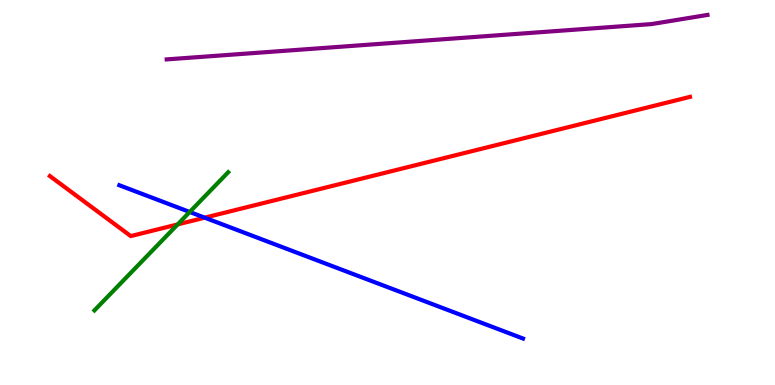[{'lines': ['blue', 'red'], 'intersections': [{'x': 2.64, 'y': 4.35}]}, {'lines': ['green', 'red'], 'intersections': [{'x': 2.29, 'y': 4.17}]}, {'lines': ['purple', 'red'], 'intersections': []}, {'lines': ['blue', 'green'], 'intersections': [{'x': 2.45, 'y': 4.49}]}, {'lines': ['blue', 'purple'], 'intersections': []}, {'lines': ['green', 'purple'], 'intersections': []}]